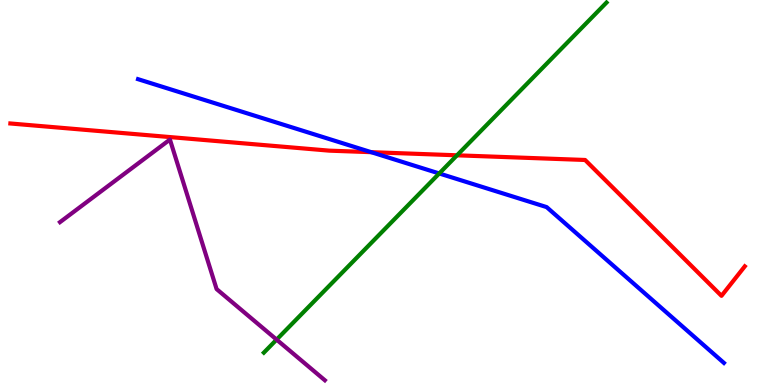[{'lines': ['blue', 'red'], 'intersections': [{'x': 4.79, 'y': 6.05}]}, {'lines': ['green', 'red'], 'intersections': [{'x': 5.9, 'y': 5.97}]}, {'lines': ['purple', 'red'], 'intersections': []}, {'lines': ['blue', 'green'], 'intersections': [{'x': 5.67, 'y': 5.49}]}, {'lines': ['blue', 'purple'], 'intersections': []}, {'lines': ['green', 'purple'], 'intersections': [{'x': 3.57, 'y': 1.18}]}]